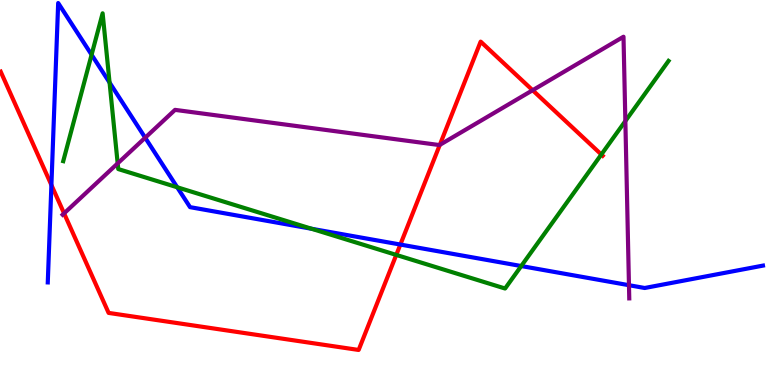[{'lines': ['blue', 'red'], 'intersections': [{'x': 0.663, 'y': 5.19}, {'x': 5.17, 'y': 3.65}]}, {'lines': ['green', 'red'], 'intersections': [{'x': 5.11, 'y': 3.38}, {'x': 7.76, 'y': 5.99}]}, {'lines': ['purple', 'red'], 'intersections': [{'x': 0.827, 'y': 4.46}, {'x': 5.67, 'y': 6.24}, {'x': 6.87, 'y': 7.66}]}, {'lines': ['blue', 'green'], 'intersections': [{'x': 1.18, 'y': 8.58}, {'x': 1.41, 'y': 7.86}, {'x': 2.29, 'y': 5.14}, {'x': 4.02, 'y': 4.06}, {'x': 6.73, 'y': 3.09}]}, {'lines': ['blue', 'purple'], 'intersections': [{'x': 1.87, 'y': 6.42}, {'x': 8.12, 'y': 2.59}]}, {'lines': ['green', 'purple'], 'intersections': [{'x': 1.52, 'y': 5.76}, {'x': 8.07, 'y': 6.86}]}]